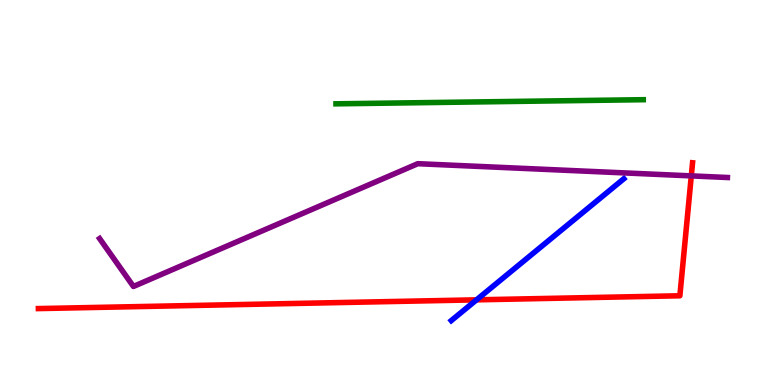[{'lines': ['blue', 'red'], 'intersections': [{'x': 6.15, 'y': 2.21}]}, {'lines': ['green', 'red'], 'intersections': []}, {'lines': ['purple', 'red'], 'intersections': [{'x': 8.92, 'y': 5.43}]}, {'lines': ['blue', 'green'], 'intersections': []}, {'lines': ['blue', 'purple'], 'intersections': []}, {'lines': ['green', 'purple'], 'intersections': []}]